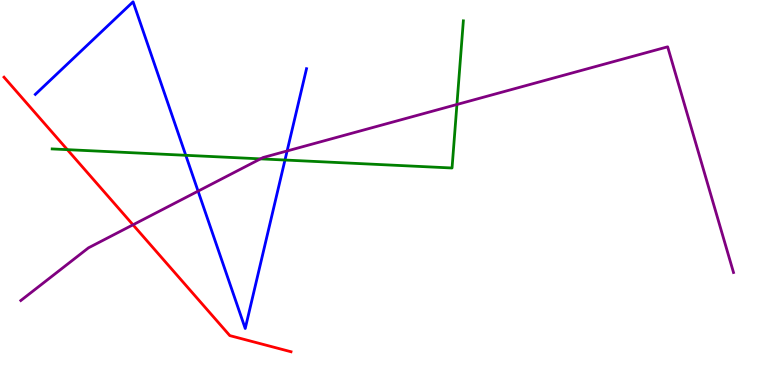[{'lines': ['blue', 'red'], 'intersections': []}, {'lines': ['green', 'red'], 'intersections': [{'x': 0.869, 'y': 6.11}]}, {'lines': ['purple', 'red'], 'intersections': [{'x': 1.72, 'y': 4.16}]}, {'lines': ['blue', 'green'], 'intersections': [{'x': 2.4, 'y': 5.97}, {'x': 3.68, 'y': 5.84}]}, {'lines': ['blue', 'purple'], 'intersections': [{'x': 2.56, 'y': 5.04}, {'x': 3.7, 'y': 6.08}]}, {'lines': ['green', 'purple'], 'intersections': [{'x': 3.36, 'y': 5.87}, {'x': 5.9, 'y': 7.29}]}]